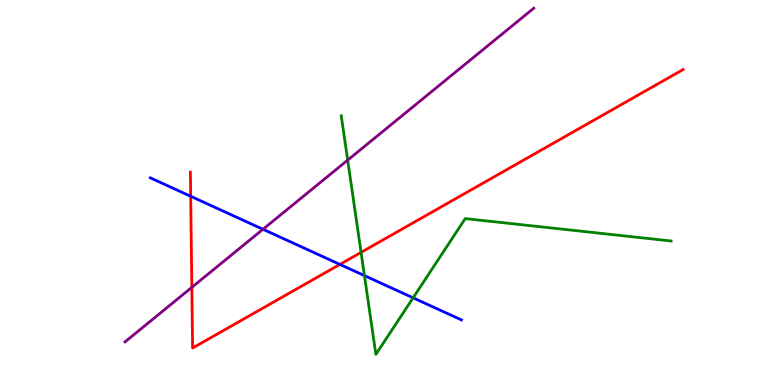[{'lines': ['blue', 'red'], 'intersections': [{'x': 2.46, 'y': 4.9}, {'x': 4.39, 'y': 3.13}]}, {'lines': ['green', 'red'], 'intersections': [{'x': 4.66, 'y': 3.44}]}, {'lines': ['purple', 'red'], 'intersections': [{'x': 2.48, 'y': 2.54}]}, {'lines': ['blue', 'green'], 'intersections': [{'x': 4.7, 'y': 2.84}, {'x': 5.33, 'y': 2.26}]}, {'lines': ['blue', 'purple'], 'intersections': [{'x': 3.39, 'y': 4.04}]}, {'lines': ['green', 'purple'], 'intersections': [{'x': 4.49, 'y': 5.84}]}]